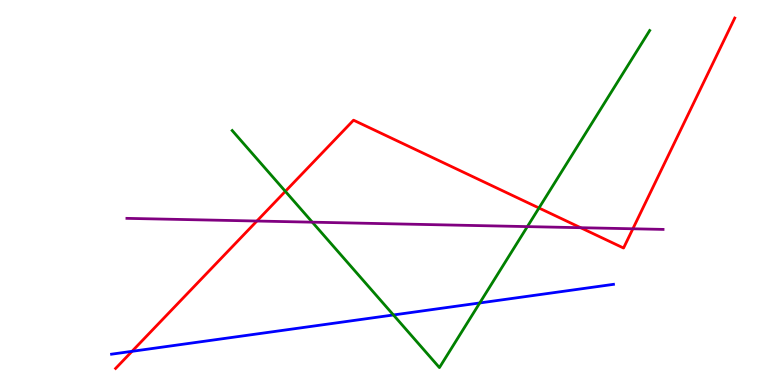[{'lines': ['blue', 'red'], 'intersections': [{'x': 1.7, 'y': 0.875}]}, {'lines': ['green', 'red'], 'intersections': [{'x': 3.68, 'y': 5.03}, {'x': 6.95, 'y': 4.6}]}, {'lines': ['purple', 'red'], 'intersections': [{'x': 3.31, 'y': 4.26}, {'x': 7.49, 'y': 4.09}, {'x': 8.17, 'y': 4.06}]}, {'lines': ['blue', 'green'], 'intersections': [{'x': 5.08, 'y': 1.82}, {'x': 6.19, 'y': 2.13}]}, {'lines': ['blue', 'purple'], 'intersections': []}, {'lines': ['green', 'purple'], 'intersections': [{'x': 4.03, 'y': 4.23}, {'x': 6.8, 'y': 4.11}]}]